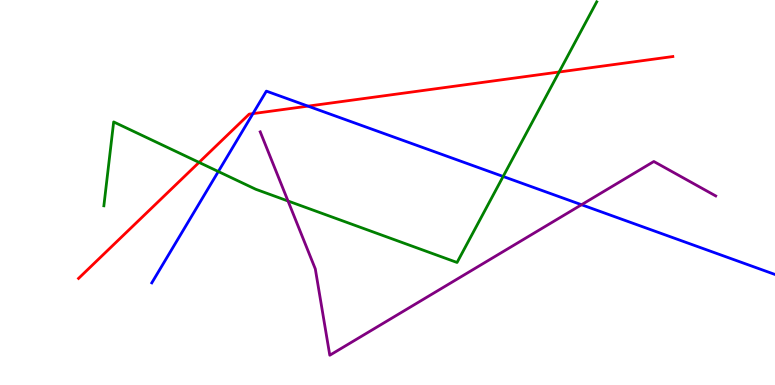[{'lines': ['blue', 'red'], 'intersections': [{'x': 3.26, 'y': 7.05}, {'x': 3.97, 'y': 7.24}]}, {'lines': ['green', 'red'], 'intersections': [{'x': 2.57, 'y': 5.78}, {'x': 7.21, 'y': 8.13}]}, {'lines': ['purple', 'red'], 'intersections': []}, {'lines': ['blue', 'green'], 'intersections': [{'x': 2.82, 'y': 5.54}, {'x': 6.49, 'y': 5.42}]}, {'lines': ['blue', 'purple'], 'intersections': [{'x': 7.5, 'y': 4.68}]}, {'lines': ['green', 'purple'], 'intersections': [{'x': 3.72, 'y': 4.78}]}]